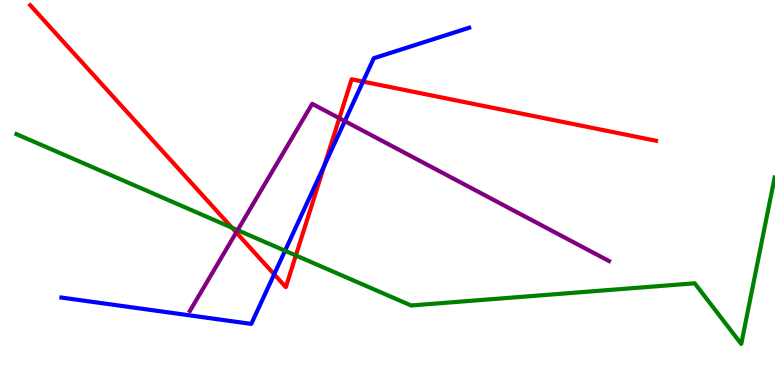[{'lines': ['blue', 'red'], 'intersections': [{'x': 3.54, 'y': 2.88}, {'x': 4.19, 'y': 5.7}, {'x': 4.68, 'y': 7.88}]}, {'lines': ['green', 'red'], 'intersections': [{'x': 2.99, 'y': 4.09}, {'x': 3.82, 'y': 3.37}]}, {'lines': ['purple', 'red'], 'intersections': [{'x': 3.05, 'y': 3.96}, {'x': 4.38, 'y': 6.93}]}, {'lines': ['blue', 'green'], 'intersections': [{'x': 3.68, 'y': 3.49}]}, {'lines': ['blue', 'purple'], 'intersections': [{'x': 4.45, 'y': 6.85}]}, {'lines': ['green', 'purple'], 'intersections': [{'x': 3.07, 'y': 4.02}]}]